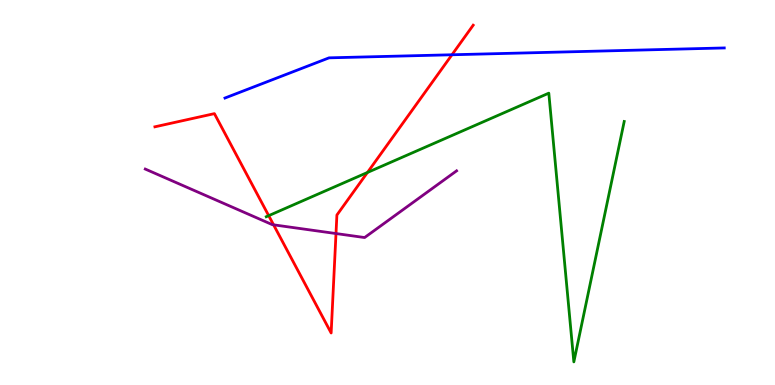[{'lines': ['blue', 'red'], 'intersections': [{'x': 5.83, 'y': 8.58}]}, {'lines': ['green', 'red'], 'intersections': [{'x': 3.47, 'y': 4.4}, {'x': 4.74, 'y': 5.52}]}, {'lines': ['purple', 'red'], 'intersections': [{'x': 3.53, 'y': 4.16}, {'x': 4.34, 'y': 3.93}]}, {'lines': ['blue', 'green'], 'intersections': []}, {'lines': ['blue', 'purple'], 'intersections': []}, {'lines': ['green', 'purple'], 'intersections': []}]